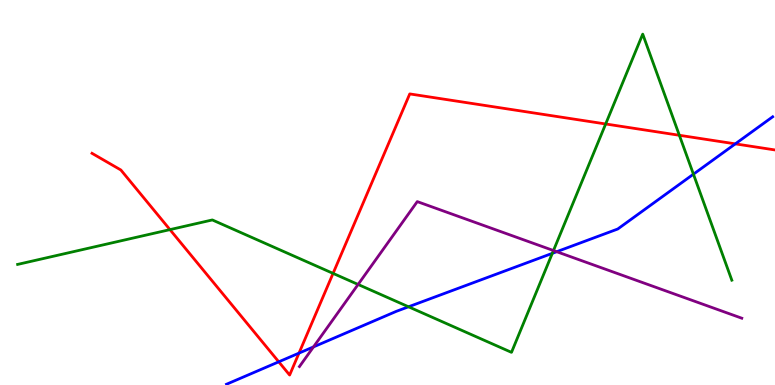[{'lines': ['blue', 'red'], 'intersections': [{'x': 3.6, 'y': 0.602}, {'x': 3.86, 'y': 0.828}, {'x': 9.49, 'y': 6.26}]}, {'lines': ['green', 'red'], 'intersections': [{'x': 2.19, 'y': 4.04}, {'x': 4.3, 'y': 2.9}, {'x': 7.82, 'y': 6.78}, {'x': 8.77, 'y': 6.49}]}, {'lines': ['purple', 'red'], 'intersections': []}, {'lines': ['blue', 'green'], 'intersections': [{'x': 5.27, 'y': 2.03}, {'x': 7.13, 'y': 3.42}, {'x': 8.95, 'y': 5.48}]}, {'lines': ['blue', 'purple'], 'intersections': [{'x': 4.05, 'y': 0.99}, {'x': 7.18, 'y': 3.46}]}, {'lines': ['green', 'purple'], 'intersections': [{'x': 4.62, 'y': 2.61}, {'x': 7.14, 'y': 3.49}]}]